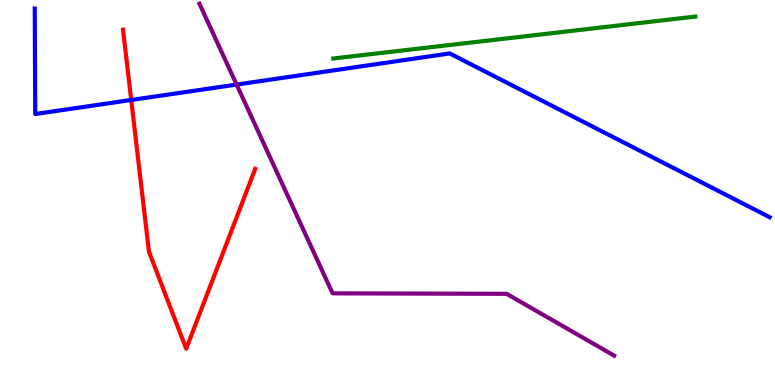[{'lines': ['blue', 'red'], 'intersections': [{'x': 1.69, 'y': 7.4}]}, {'lines': ['green', 'red'], 'intersections': []}, {'lines': ['purple', 'red'], 'intersections': []}, {'lines': ['blue', 'green'], 'intersections': []}, {'lines': ['blue', 'purple'], 'intersections': [{'x': 3.05, 'y': 7.8}]}, {'lines': ['green', 'purple'], 'intersections': []}]